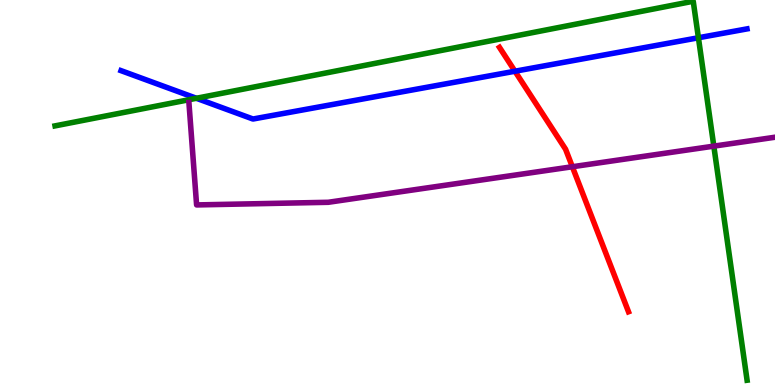[{'lines': ['blue', 'red'], 'intersections': [{'x': 6.64, 'y': 8.15}]}, {'lines': ['green', 'red'], 'intersections': []}, {'lines': ['purple', 'red'], 'intersections': [{'x': 7.39, 'y': 5.67}]}, {'lines': ['blue', 'green'], 'intersections': [{'x': 2.53, 'y': 7.45}, {'x': 9.01, 'y': 9.02}]}, {'lines': ['blue', 'purple'], 'intersections': []}, {'lines': ['green', 'purple'], 'intersections': [{'x': 9.21, 'y': 6.2}]}]